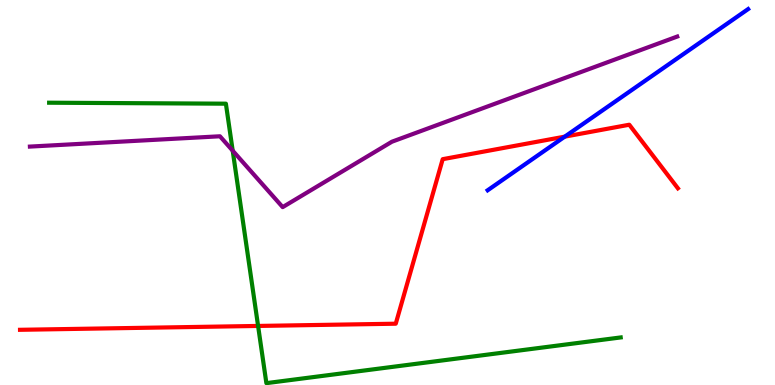[{'lines': ['blue', 'red'], 'intersections': [{'x': 7.29, 'y': 6.45}]}, {'lines': ['green', 'red'], 'intersections': [{'x': 3.33, 'y': 1.53}]}, {'lines': ['purple', 'red'], 'intersections': []}, {'lines': ['blue', 'green'], 'intersections': []}, {'lines': ['blue', 'purple'], 'intersections': []}, {'lines': ['green', 'purple'], 'intersections': [{'x': 3.0, 'y': 6.09}]}]